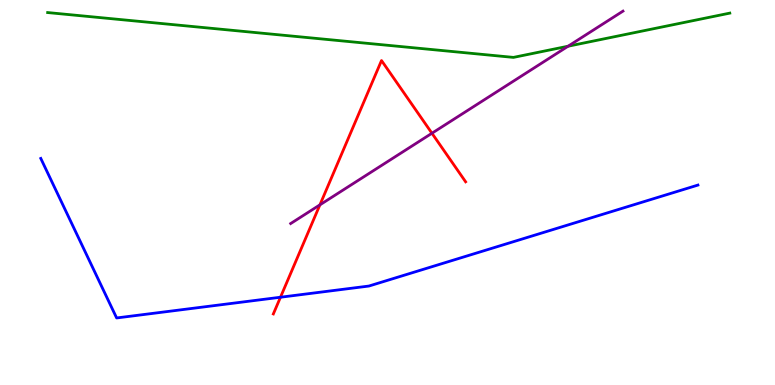[{'lines': ['blue', 'red'], 'intersections': [{'x': 3.62, 'y': 2.28}]}, {'lines': ['green', 'red'], 'intersections': []}, {'lines': ['purple', 'red'], 'intersections': [{'x': 4.13, 'y': 4.68}, {'x': 5.57, 'y': 6.54}]}, {'lines': ['blue', 'green'], 'intersections': []}, {'lines': ['blue', 'purple'], 'intersections': []}, {'lines': ['green', 'purple'], 'intersections': [{'x': 7.33, 'y': 8.8}]}]